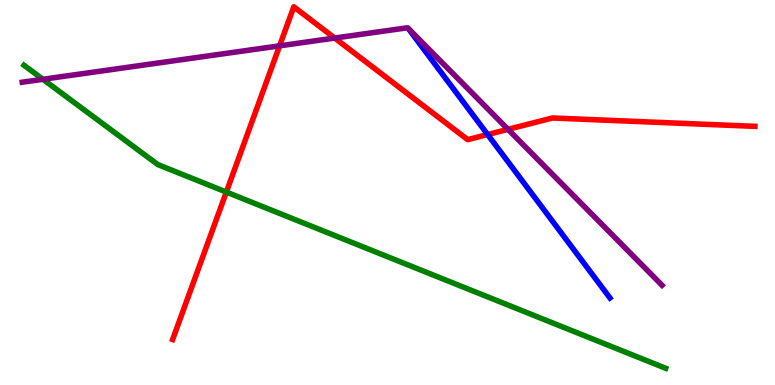[{'lines': ['blue', 'red'], 'intersections': [{'x': 6.29, 'y': 6.51}]}, {'lines': ['green', 'red'], 'intersections': [{'x': 2.92, 'y': 5.01}]}, {'lines': ['purple', 'red'], 'intersections': [{'x': 3.61, 'y': 8.81}, {'x': 4.32, 'y': 9.01}, {'x': 6.56, 'y': 6.64}]}, {'lines': ['blue', 'green'], 'intersections': []}, {'lines': ['blue', 'purple'], 'intersections': []}, {'lines': ['green', 'purple'], 'intersections': [{'x': 0.554, 'y': 7.94}]}]